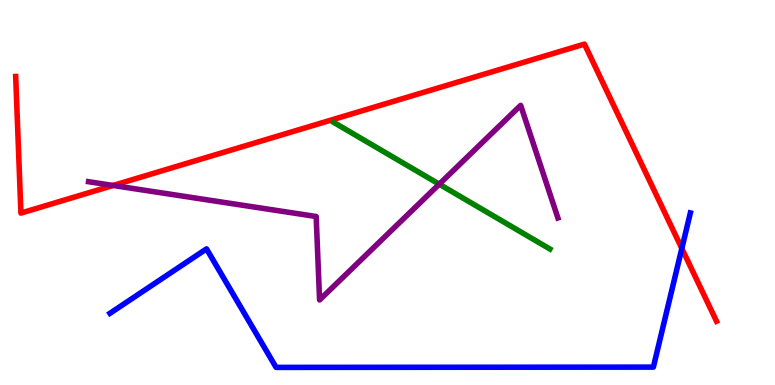[{'lines': ['blue', 'red'], 'intersections': [{'x': 8.8, 'y': 3.55}]}, {'lines': ['green', 'red'], 'intersections': []}, {'lines': ['purple', 'red'], 'intersections': [{'x': 1.46, 'y': 5.18}]}, {'lines': ['blue', 'green'], 'intersections': []}, {'lines': ['blue', 'purple'], 'intersections': []}, {'lines': ['green', 'purple'], 'intersections': [{'x': 5.67, 'y': 5.22}]}]